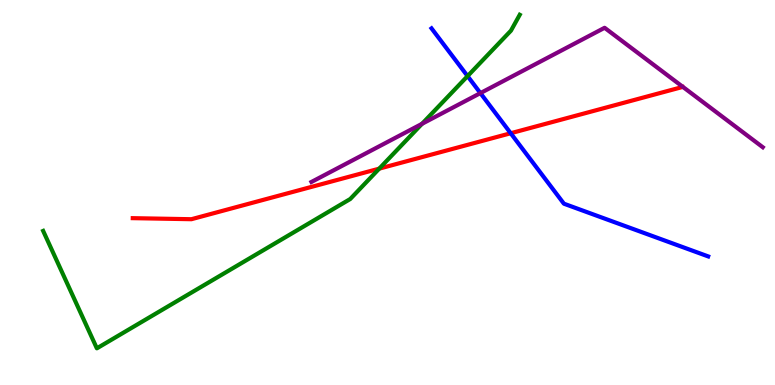[{'lines': ['blue', 'red'], 'intersections': [{'x': 6.59, 'y': 6.54}]}, {'lines': ['green', 'red'], 'intersections': [{'x': 4.89, 'y': 5.62}]}, {'lines': ['purple', 'red'], 'intersections': []}, {'lines': ['blue', 'green'], 'intersections': [{'x': 6.03, 'y': 8.02}]}, {'lines': ['blue', 'purple'], 'intersections': [{'x': 6.2, 'y': 7.58}]}, {'lines': ['green', 'purple'], 'intersections': [{'x': 5.45, 'y': 6.78}]}]